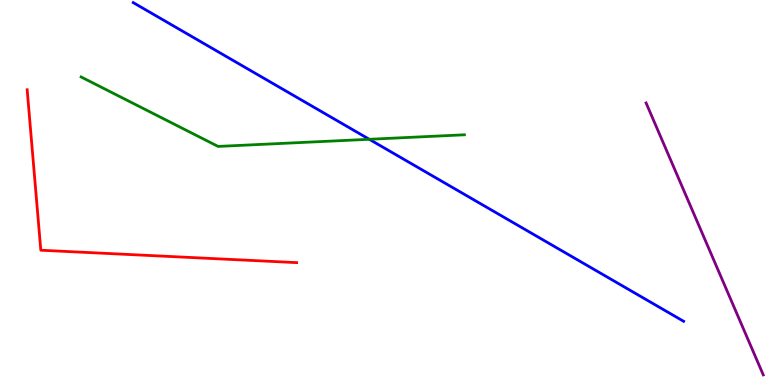[{'lines': ['blue', 'red'], 'intersections': []}, {'lines': ['green', 'red'], 'intersections': []}, {'lines': ['purple', 'red'], 'intersections': []}, {'lines': ['blue', 'green'], 'intersections': [{'x': 4.76, 'y': 6.38}]}, {'lines': ['blue', 'purple'], 'intersections': []}, {'lines': ['green', 'purple'], 'intersections': []}]